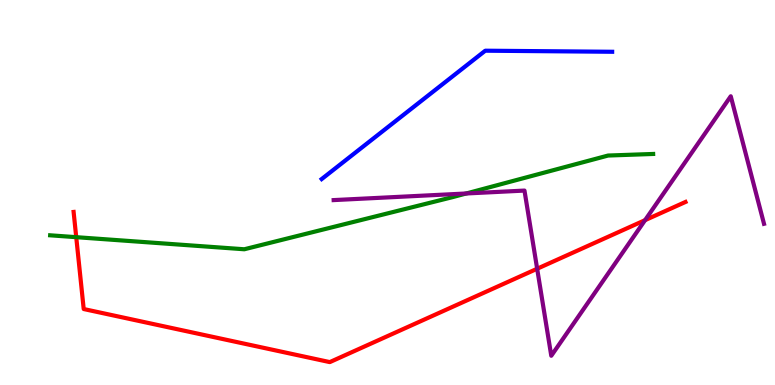[{'lines': ['blue', 'red'], 'intersections': []}, {'lines': ['green', 'red'], 'intersections': [{'x': 0.984, 'y': 3.84}]}, {'lines': ['purple', 'red'], 'intersections': [{'x': 6.93, 'y': 3.02}, {'x': 8.32, 'y': 4.28}]}, {'lines': ['blue', 'green'], 'intersections': []}, {'lines': ['blue', 'purple'], 'intersections': []}, {'lines': ['green', 'purple'], 'intersections': [{'x': 6.02, 'y': 4.97}]}]